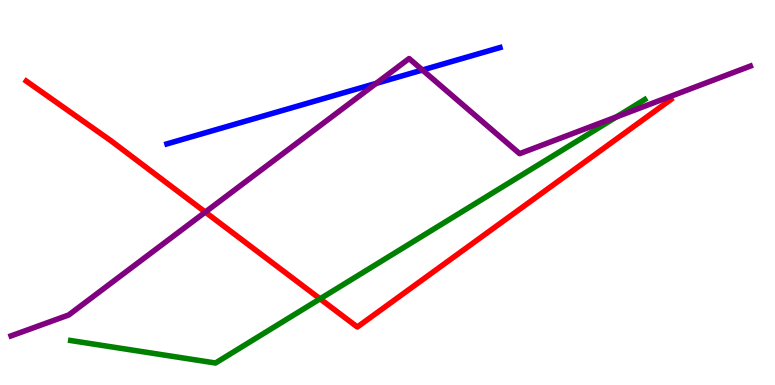[{'lines': ['blue', 'red'], 'intersections': []}, {'lines': ['green', 'red'], 'intersections': [{'x': 4.13, 'y': 2.24}]}, {'lines': ['purple', 'red'], 'intersections': [{'x': 2.65, 'y': 4.49}]}, {'lines': ['blue', 'green'], 'intersections': []}, {'lines': ['blue', 'purple'], 'intersections': [{'x': 4.85, 'y': 7.83}, {'x': 5.45, 'y': 8.18}]}, {'lines': ['green', 'purple'], 'intersections': [{'x': 7.95, 'y': 6.96}]}]